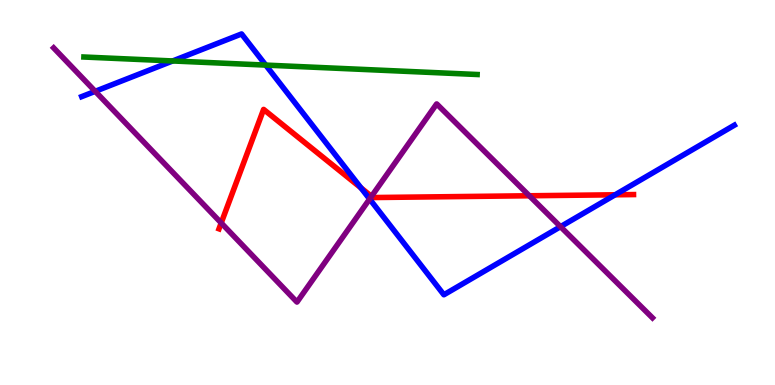[{'lines': ['blue', 'red'], 'intersections': [{'x': 4.66, 'y': 5.12}, {'x': 7.94, 'y': 4.94}]}, {'lines': ['green', 'red'], 'intersections': []}, {'lines': ['purple', 'red'], 'intersections': [{'x': 2.85, 'y': 4.21}, {'x': 4.79, 'y': 4.9}, {'x': 6.83, 'y': 4.92}]}, {'lines': ['blue', 'green'], 'intersections': [{'x': 2.23, 'y': 8.42}, {'x': 3.43, 'y': 8.31}]}, {'lines': ['blue', 'purple'], 'intersections': [{'x': 1.23, 'y': 7.63}, {'x': 4.77, 'y': 4.83}, {'x': 7.23, 'y': 4.11}]}, {'lines': ['green', 'purple'], 'intersections': []}]